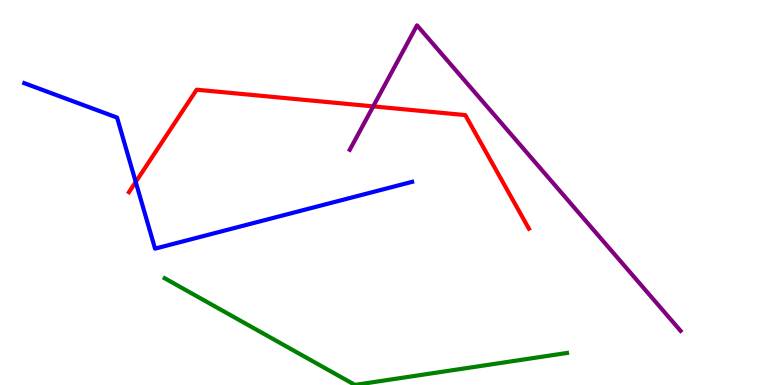[{'lines': ['blue', 'red'], 'intersections': [{'x': 1.75, 'y': 5.27}]}, {'lines': ['green', 'red'], 'intersections': []}, {'lines': ['purple', 'red'], 'intersections': [{'x': 4.82, 'y': 7.24}]}, {'lines': ['blue', 'green'], 'intersections': []}, {'lines': ['blue', 'purple'], 'intersections': []}, {'lines': ['green', 'purple'], 'intersections': []}]